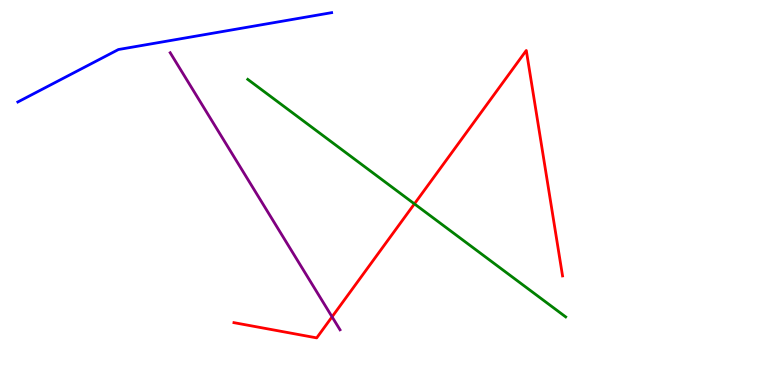[{'lines': ['blue', 'red'], 'intersections': []}, {'lines': ['green', 'red'], 'intersections': [{'x': 5.35, 'y': 4.7}]}, {'lines': ['purple', 'red'], 'intersections': [{'x': 4.28, 'y': 1.77}]}, {'lines': ['blue', 'green'], 'intersections': []}, {'lines': ['blue', 'purple'], 'intersections': []}, {'lines': ['green', 'purple'], 'intersections': []}]